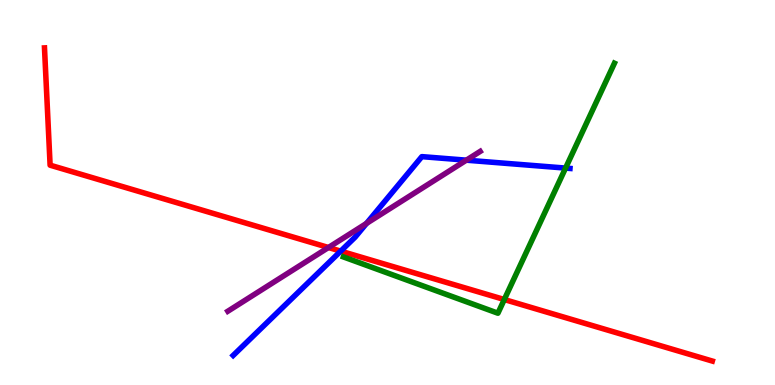[{'lines': ['blue', 'red'], 'intersections': [{'x': 4.4, 'y': 3.48}]}, {'lines': ['green', 'red'], 'intersections': [{'x': 6.51, 'y': 2.22}]}, {'lines': ['purple', 'red'], 'intersections': [{'x': 4.24, 'y': 3.57}]}, {'lines': ['blue', 'green'], 'intersections': [{'x': 7.3, 'y': 5.63}]}, {'lines': ['blue', 'purple'], 'intersections': [{'x': 4.73, 'y': 4.2}, {'x': 6.02, 'y': 5.84}]}, {'lines': ['green', 'purple'], 'intersections': []}]